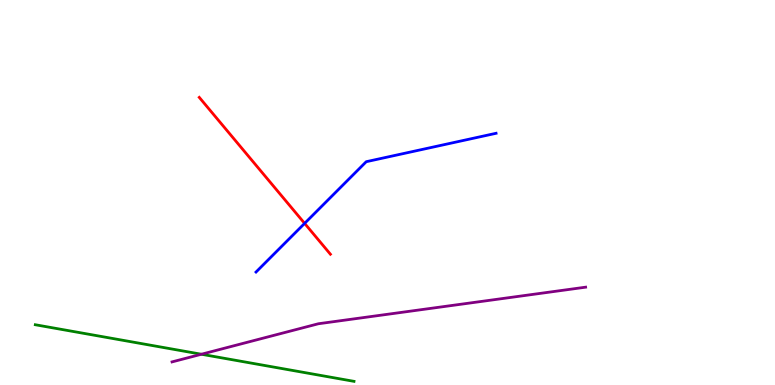[{'lines': ['blue', 'red'], 'intersections': [{'x': 3.93, 'y': 4.2}]}, {'lines': ['green', 'red'], 'intersections': []}, {'lines': ['purple', 'red'], 'intersections': []}, {'lines': ['blue', 'green'], 'intersections': []}, {'lines': ['blue', 'purple'], 'intersections': []}, {'lines': ['green', 'purple'], 'intersections': [{'x': 2.6, 'y': 0.799}]}]